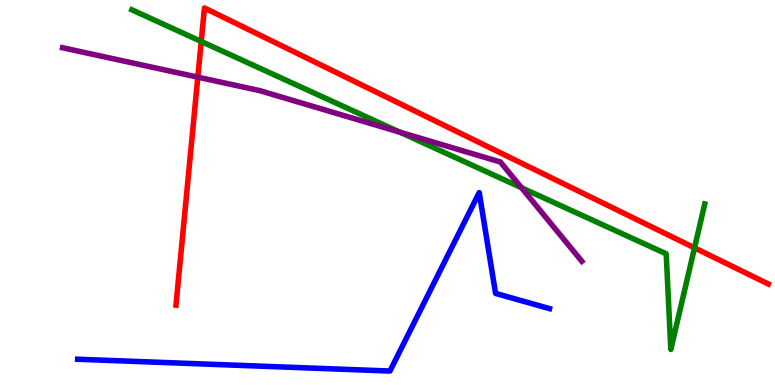[{'lines': ['blue', 'red'], 'intersections': []}, {'lines': ['green', 'red'], 'intersections': [{'x': 2.6, 'y': 8.92}, {'x': 8.96, 'y': 3.56}]}, {'lines': ['purple', 'red'], 'intersections': [{'x': 2.55, 'y': 8.0}]}, {'lines': ['blue', 'green'], 'intersections': []}, {'lines': ['blue', 'purple'], 'intersections': []}, {'lines': ['green', 'purple'], 'intersections': [{'x': 5.16, 'y': 6.57}, {'x': 6.73, 'y': 5.12}]}]